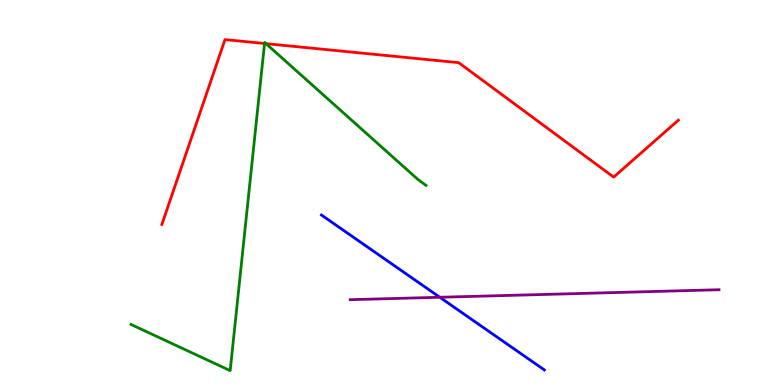[{'lines': ['blue', 'red'], 'intersections': []}, {'lines': ['green', 'red'], 'intersections': [{'x': 3.41, 'y': 8.87}, {'x': 3.43, 'y': 8.87}]}, {'lines': ['purple', 'red'], 'intersections': []}, {'lines': ['blue', 'green'], 'intersections': []}, {'lines': ['blue', 'purple'], 'intersections': [{'x': 5.68, 'y': 2.28}]}, {'lines': ['green', 'purple'], 'intersections': []}]